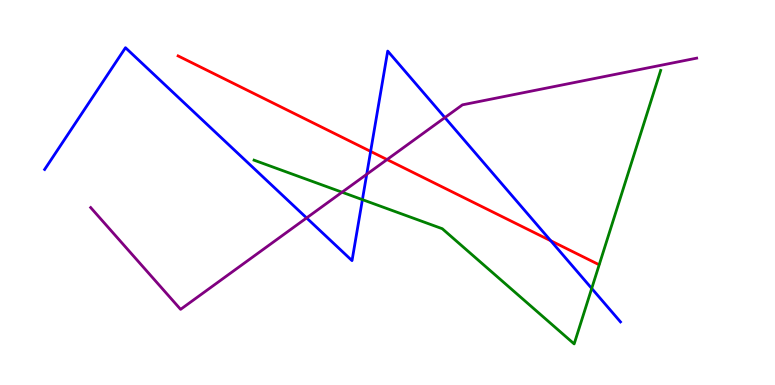[{'lines': ['blue', 'red'], 'intersections': [{'x': 4.78, 'y': 6.07}, {'x': 7.11, 'y': 3.75}]}, {'lines': ['green', 'red'], 'intersections': []}, {'lines': ['purple', 'red'], 'intersections': [{'x': 4.99, 'y': 5.86}]}, {'lines': ['blue', 'green'], 'intersections': [{'x': 4.68, 'y': 4.81}, {'x': 7.64, 'y': 2.51}]}, {'lines': ['blue', 'purple'], 'intersections': [{'x': 3.96, 'y': 4.34}, {'x': 4.73, 'y': 5.47}, {'x': 5.74, 'y': 6.95}]}, {'lines': ['green', 'purple'], 'intersections': [{'x': 4.41, 'y': 5.01}]}]